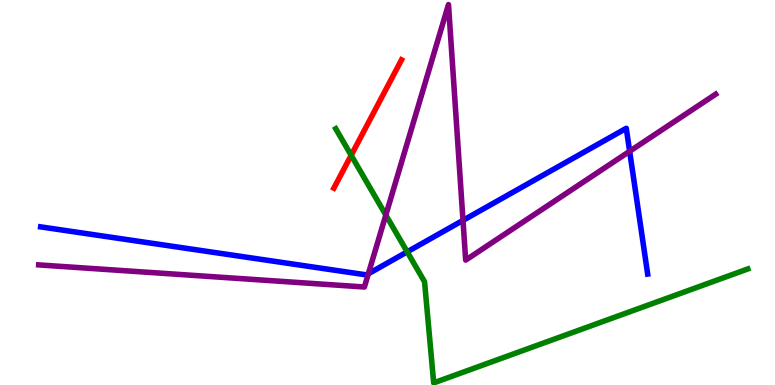[{'lines': ['blue', 'red'], 'intersections': []}, {'lines': ['green', 'red'], 'intersections': [{'x': 4.53, 'y': 5.97}]}, {'lines': ['purple', 'red'], 'intersections': []}, {'lines': ['blue', 'green'], 'intersections': [{'x': 5.25, 'y': 3.46}]}, {'lines': ['blue', 'purple'], 'intersections': [{'x': 4.75, 'y': 2.89}, {'x': 5.97, 'y': 4.28}, {'x': 8.12, 'y': 6.07}]}, {'lines': ['green', 'purple'], 'intersections': [{'x': 4.98, 'y': 4.41}]}]